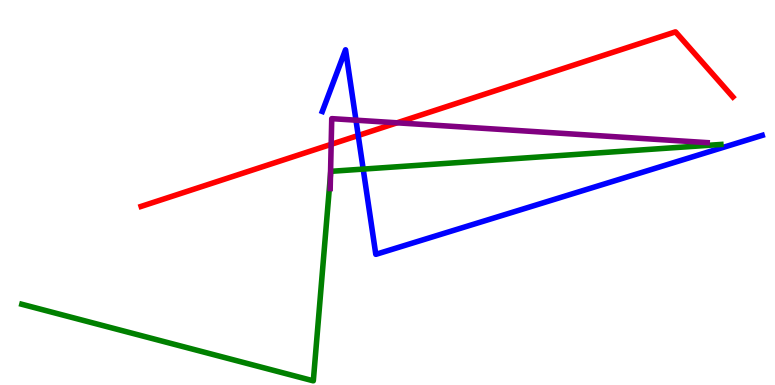[{'lines': ['blue', 'red'], 'intersections': [{'x': 4.62, 'y': 6.48}]}, {'lines': ['green', 'red'], 'intersections': []}, {'lines': ['purple', 'red'], 'intersections': [{'x': 4.27, 'y': 6.25}, {'x': 5.12, 'y': 6.81}]}, {'lines': ['blue', 'green'], 'intersections': [{'x': 4.69, 'y': 5.61}]}, {'lines': ['blue', 'purple'], 'intersections': [{'x': 4.59, 'y': 6.88}]}, {'lines': ['green', 'purple'], 'intersections': [{'x': 4.26, 'y': 5.47}]}]